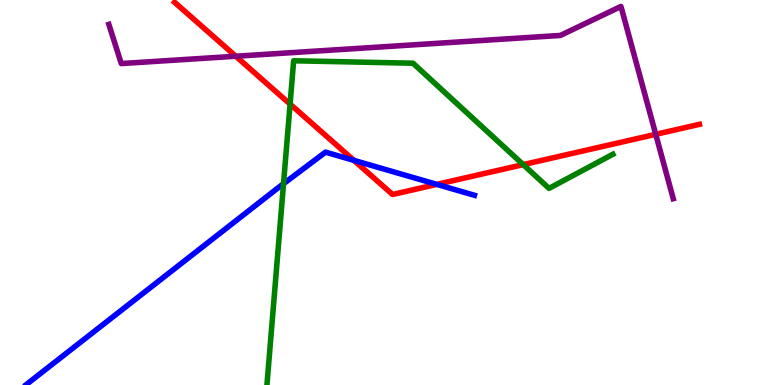[{'lines': ['blue', 'red'], 'intersections': [{'x': 4.57, 'y': 5.83}, {'x': 5.64, 'y': 5.21}]}, {'lines': ['green', 'red'], 'intersections': [{'x': 3.74, 'y': 7.3}, {'x': 6.75, 'y': 5.72}]}, {'lines': ['purple', 'red'], 'intersections': [{'x': 3.04, 'y': 8.54}, {'x': 8.46, 'y': 6.51}]}, {'lines': ['blue', 'green'], 'intersections': [{'x': 3.66, 'y': 5.23}]}, {'lines': ['blue', 'purple'], 'intersections': []}, {'lines': ['green', 'purple'], 'intersections': []}]